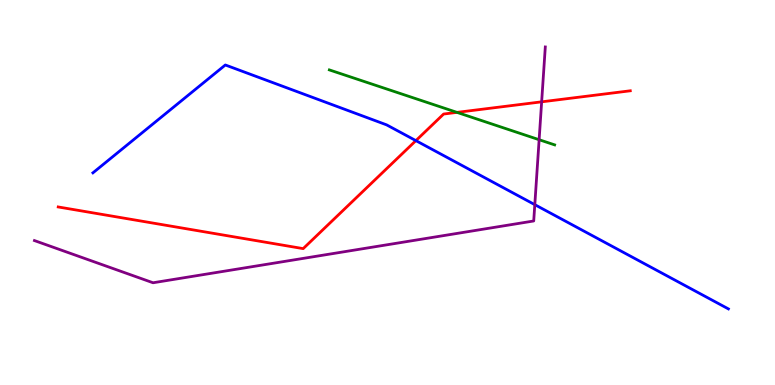[{'lines': ['blue', 'red'], 'intersections': [{'x': 5.37, 'y': 6.35}]}, {'lines': ['green', 'red'], 'intersections': [{'x': 5.9, 'y': 7.08}]}, {'lines': ['purple', 'red'], 'intersections': [{'x': 6.99, 'y': 7.35}]}, {'lines': ['blue', 'green'], 'intersections': []}, {'lines': ['blue', 'purple'], 'intersections': [{'x': 6.9, 'y': 4.68}]}, {'lines': ['green', 'purple'], 'intersections': [{'x': 6.96, 'y': 6.37}]}]